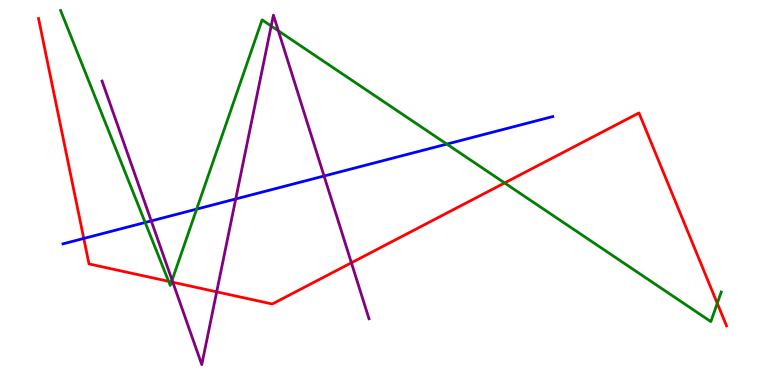[{'lines': ['blue', 'red'], 'intersections': [{'x': 1.08, 'y': 3.81}]}, {'lines': ['green', 'red'], 'intersections': [{'x': 2.18, 'y': 2.69}, {'x': 2.21, 'y': 2.68}, {'x': 6.51, 'y': 5.25}, {'x': 9.26, 'y': 2.12}]}, {'lines': ['purple', 'red'], 'intersections': [{'x': 2.23, 'y': 2.67}, {'x': 2.8, 'y': 2.42}, {'x': 4.53, 'y': 3.17}]}, {'lines': ['blue', 'green'], 'intersections': [{'x': 1.87, 'y': 4.22}, {'x': 2.54, 'y': 4.57}, {'x': 5.77, 'y': 6.26}]}, {'lines': ['blue', 'purple'], 'intersections': [{'x': 1.95, 'y': 4.26}, {'x': 3.04, 'y': 4.83}, {'x': 4.18, 'y': 5.43}]}, {'lines': ['green', 'purple'], 'intersections': [{'x': 2.22, 'y': 2.72}, {'x': 3.5, 'y': 9.32}, {'x': 3.59, 'y': 9.2}]}]